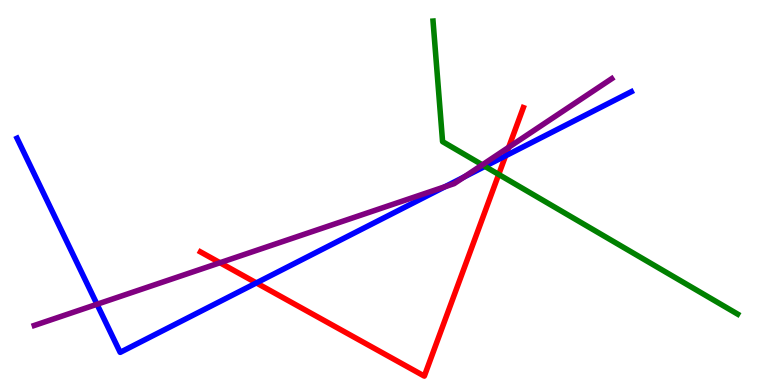[{'lines': ['blue', 'red'], 'intersections': [{'x': 3.31, 'y': 2.65}, {'x': 6.52, 'y': 5.95}]}, {'lines': ['green', 'red'], 'intersections': [{'x': 6.43, 'y': 5.47}]}, {'lines': ['purple', 'red'], 'intersections': [{'x': 2.84, 'y': 3.18}, {'x': 6.56, 'y': 6.17}]}, {'lines': ['blue', 'green'], 'intersections': [{'x': 6.26, 'y': 5.68}]}, {'lines': ['blue', 'purple'], 'intersections': [{'x': 1.25, 'y': 2.1}, {'x': 5.74, 'y': 5.15}, {'x': 5.99, 'y': 5.4}]}, {'lines': ['green', 'purple'], 'intersections': [{'x': 6.22, 'y': 5.72}]}]